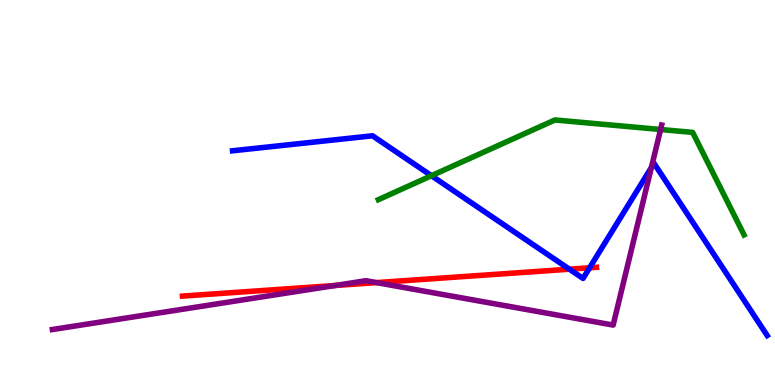[{'lines': ['blue', 'red'], 'intersections': [{'x': 7.35, 'y': 3.01}, {'x': 7.61, 'y': 3.04}]}, {'lines': ['green', 'red'], 'intersections': []}, {'lines': ['purple', 'red'], 'intersections': [{'x': 4.33, 'y': 2.58}, {'x': 4.86, 'y': 2.66}]}, {'lines': ['blue', 'green'], 'intersections': [{'x': 5.57, 'y': 5.44}]}, {'lines': ['blue', 'purple'], 'intersections': [{'x': 8.4, 'y': 5.65}]}, {'lines': ['green', 'purple'], 'intersections': [{'x': 8.52, 'y': 6.64}]}]